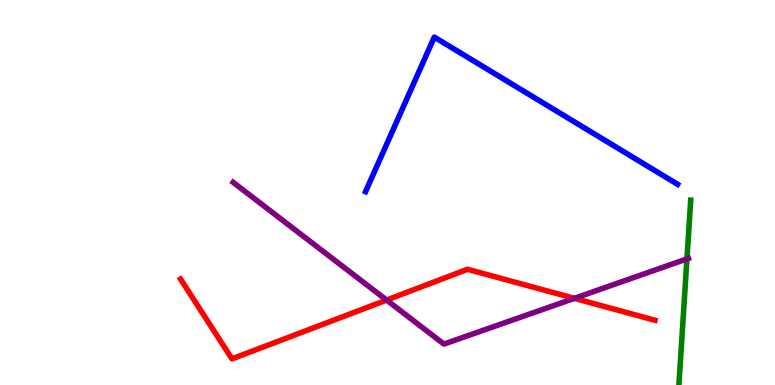[{'lines': ['blue', 'red'], 'intersections': []}, {'lines': ['green', 'red'], 'intersections': []}, {'lines': ['purple', 'red'], 'intersections': [{'x': 4.99, 'y': 2.21}, {'x': 7.41, 'y': 2.25}]}, {'lines': ['blue', 'green'], 'intersections': []}, {'lines': ['blue', 'purple'], 'intersections': []}, {'lines': ['green', 'purple'], 'intersections': [{'x': 8.86, 'y': 3.28}]}]